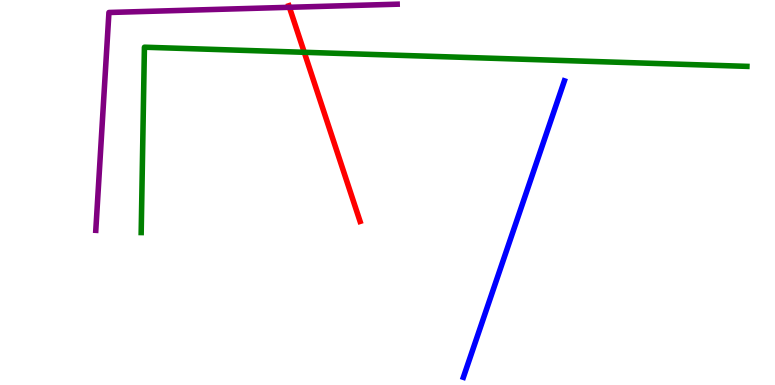[{'lines': ['blue', 'red'], 'intersections': []}, {'lines': ['green', 'red'], 'intersections': [{'x': 3.93, 'y': 8.64}]}, {'lines': ['purple', 'red'], 'intersections': [{'x': 3.73, 'y': 9.81}]}, {'lines': ['blue', 'green'], 'intersections': []}, {'lines': ['blue', 'purple'], 'intersections': []}, {'lines': ['green', 'purple'], 'intersections': []}]